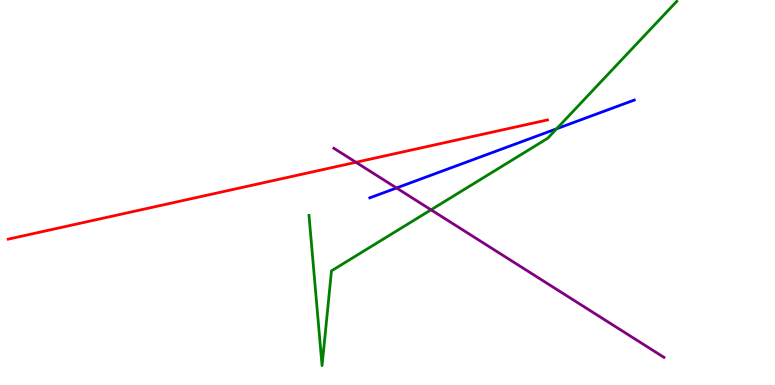[{'lines': ['blue', 'red'], 'intersections': []}, {'lines': ['green', 'red'], 'intersections': []}, {'lines': ['purple', 'red'], 'intersections': [{'x': 4.59, 'y': 5.78}]}, {'lines': ['blue', 'green'], 'intersections': [{'x': 7.18, 'y': 6.66}]}, {'lines': ['blue', 'purple'], 'intersections': [{'x': 5.12, 'y': 5.12}]}, {'lines': ['green', 'purple'], 'intersections': [{'x': 5.56, 'y': 4.55}]}]